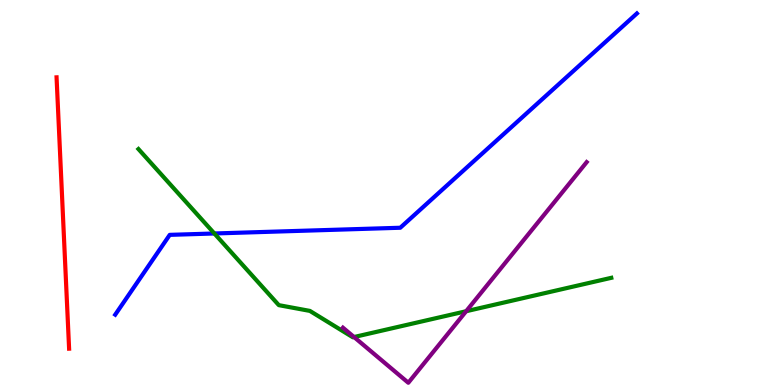[{'lines': ['blue', 'red'], 'intersections': []}, {'lines': ['green', 'red'], 'intersections': []}, {'lines': ['purple', 'red'], 'intersections': []}, {'lines': ['blue', 'green'], 'intersections': [{'x': 2.77, 'y': 3.94}]}, {'lines': ['blue', 'purple'], 'intersections': []}, {'lines': ['green', 'purple'], 'intersections': [{'x': 4.57, 'y': 1.25}, {'x': 6.01, 'y': 1.92}]}]